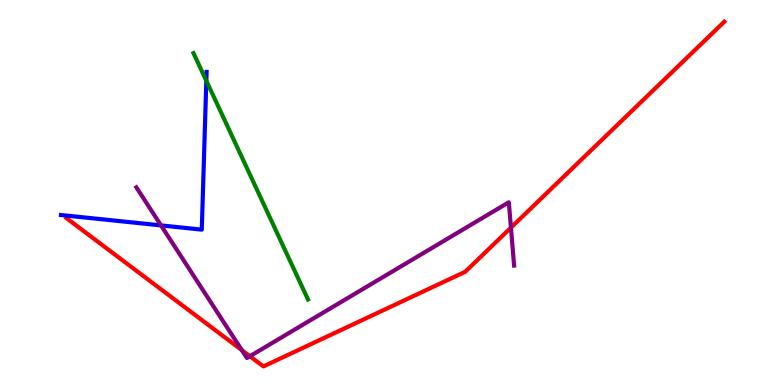[{'lines': ['blue', 'red'], 'intersections': []}, {'lines': ['green', 'red'], 'intersections': []}, {'lines': ['purple', 'red'], 'intersections': [{'x': 3.12, 'y': 0.905}, {'x': 3.22, 'y': 0.748}, {'x': 6.59, 'y': 4.09}]}, {'lines': ['blue', 'green'], 'intersections': [{'x': 2.66, 'y': 7.9}]}, {'lines': ['blue', 'purple'], 'intersections': [{'x': 2.08, 'y': 4.15}]}, {'lines': ['green', 'purple'], 'intersections': []}]